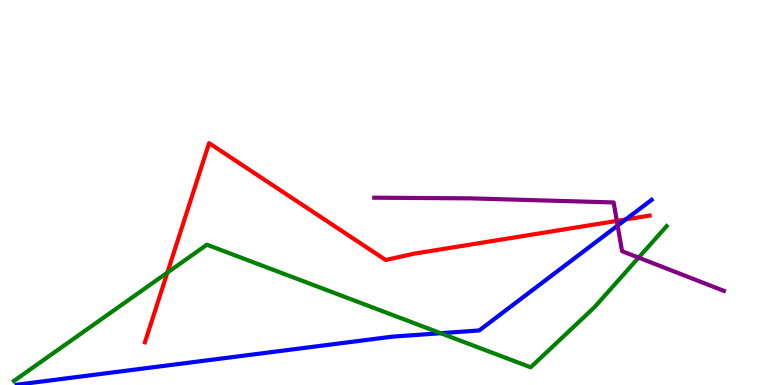[{'lines': ['blue', 'red'], 'intersections': [{'x': 8.07, 'y': 4.3}]}, {'lines': ['green', 'red'], 'intersections': [{'x': 2.16, 'y': 2.92}]}, {'lines': ['purple', 'red'], 'intersections': [{'x': 7.96, 'y': 4.26}]}, {'lines': ['blue', 'green'], 'intersections': [{'x': 5.69, 'y': 1.35}]}, {'lines': ['blue', 'purple'], 'intersections': [{'x': 7.97, 'y': 4.14}]}, {'lines': ['green', 'purple'], 'intersections': [{'x': 8.24, 'y': 3.31}]}]